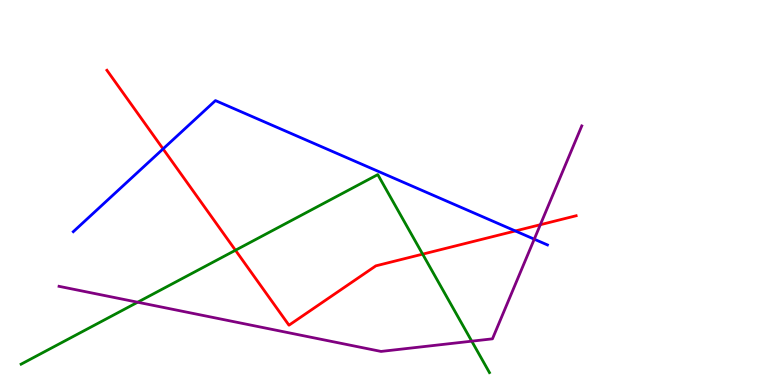[{'lines': ['blue', 'red'], 'intersections': [{'x': 2.1, 'y': 6.13}, {'x': 6.65, 'y': 4.0}]}, {'lines': ['green', 'red'], 'intersections': [{'x': 3.04, 'y': 3.5}, {'x': 5.45, 'y': 3.4}]}, {'lines': ['purple', 'red'], 'intersections': [{'x': 6.97, 'y': 4.16}]}, {'lines': ['blue', 'green'], 'intersections': []}, {'lines': ['blue', 'purple'], 'intersections': [{'x': 6.89, 'y': 3.79}]}, {'lines': ['green', 'purple'], 'intersections': [{'x': 1.78, 'y': 2.15}, {'x': 6.09, 'y': 1.14}]}]